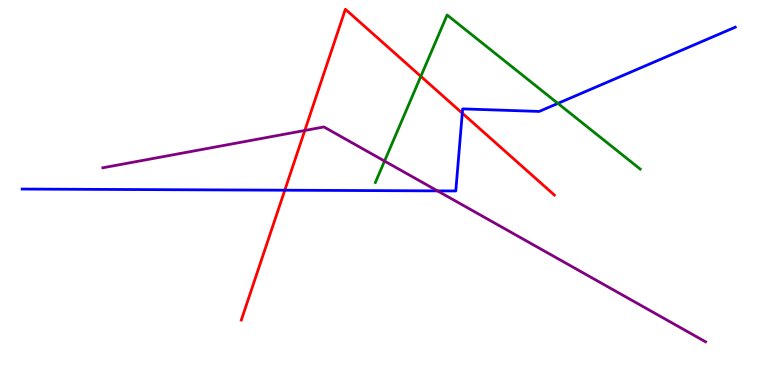[{'lines': ['blue', 'red'], 'intersections': [{'x': 3.67, 'y': 5.06}, {'x': 5.96, 'y': 7.06}]}, {'lines': ['green', 'red'], 'intersections': [{'x': 5.43, 'y': 8.02}]}, {'lines': ['purple', 'red'], 'intersections': [{'x': 3.93, 'y': 6.61}]}, {'lines': ['blue', 'green'], 'intersections': [{'x': 7.2, 'y': 7.31}]}, {'lines': ['blue', 'purple'], 'intersections': [{'x': 5.65, 'y': 5.04}]}, {'lines': ['green', 'purple'], 'intersections': [{'x': 4.96, 'y': 5.82}]}]